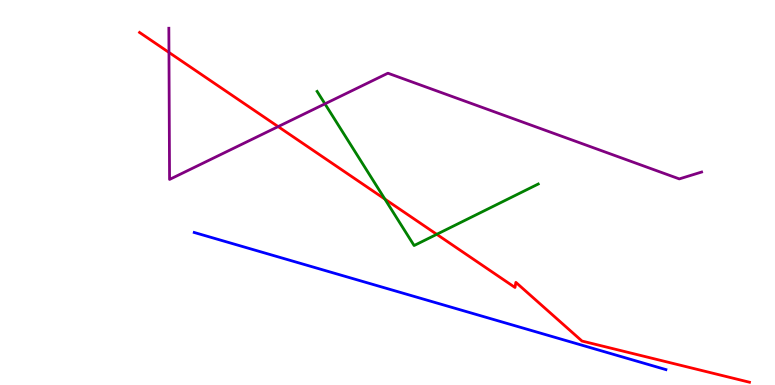[{'lines': ['blue', 'red'], 'intersections': []}, {'lines': ['green', 'red'], 'intersections': [{'x': 4.97, 'y': 4.83}, {'x': 5.64, 'y': 3.91}]}, {'lines': ['purple', 'red'], 'intersections': [{'x': 2.18, 'y': 8.64}, {'x': 3.59, 'y': 6.71}]}, {'lines': ['blue', 'green'], 'intersections': []}, {'lines': ['blue', 'purple'], 'intersections': []}, {'lines': ['green', 'purple'], 'intersections': [{'x': 4.19, 'y': 7.3}]}]